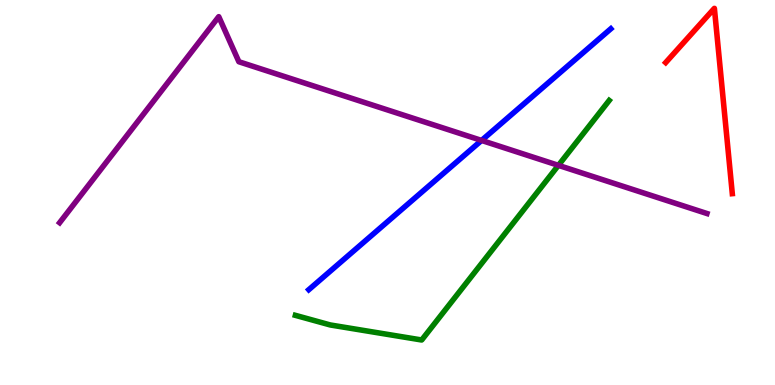[{'lines': ['blue', 'red'], 'intersections': []}, {'lines': ['green', 'red'], 'intersections': []}, {'lines': ['purple', 'red'], 'intersections': []}, {'lines': ['blue', 'green'], 'intersections': []}, {'lines': ['blue', 'purple'], 'intersections': [{'x': 6.21, 'y': 6.35}]}, {'lines': ['green', 'purple'], 'intersections': [{'x': 7.21, 'y': 5.71}]}]